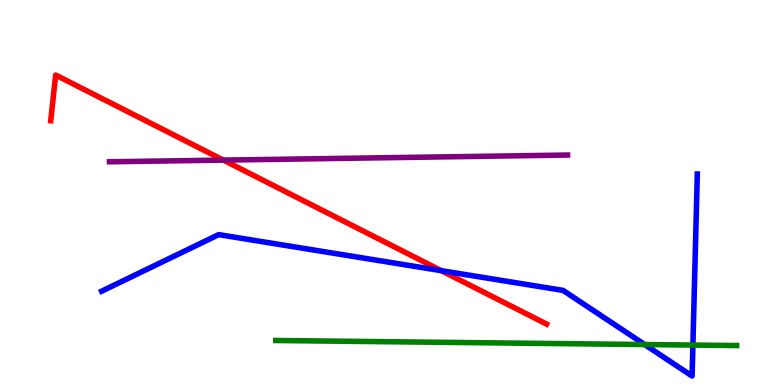[{'lines': ['blue', 'red'], 'intersections': [{'x': 5.69, 'y': 2.97}]}, {'lines': ['green', 'red'], 'intersections': []}, {'lines': ['purple', 'red'], 'intersections': [{'x': 2.88, 'y': 5.84}]}, {'lines': ['blue', 'green'], 'intersections': [{'x': 8.32, 'y': 1.05}, {'x': 8.94, 'y': 1.04}]}, {'lines': ['blue', 'purple'], 'intersections': []}, {'lines': ['green', 'purple'], 'intersections': []}]